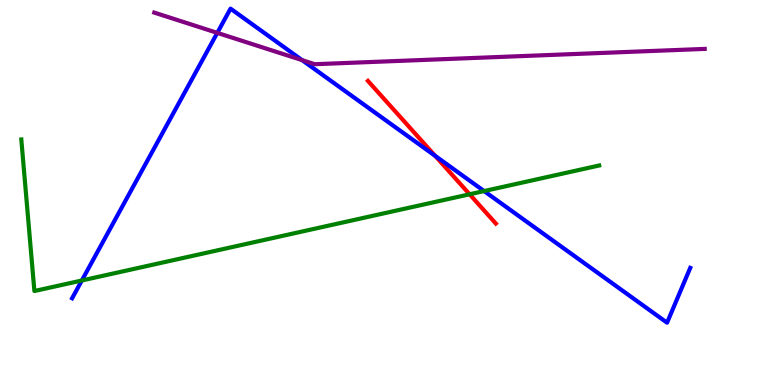[{'lines': ['blue', 'red'], 'intersections': [{'x': 5.61, 'y': 5.95}]}, {'lines': ['green', 'red'], 'intersections': [{'x': 6.06, 'y': 4.95}]}, {'lines': ['purple', 'red'], 'intersections': []}, {'lines': ['blue', 'green'], 'intersections': [{'x': 1.06, 'y': 2.71}, {'x': 6.25, 'y': 5.04}]}, {'lines': ['blue', 'purple'], 'intersections': [{'x': 2.8, 'y': 9.15}, {'x': 3.9, 'y': 8.44}]}, {'lines': ['green', 'purple'], 'intersections': []}]